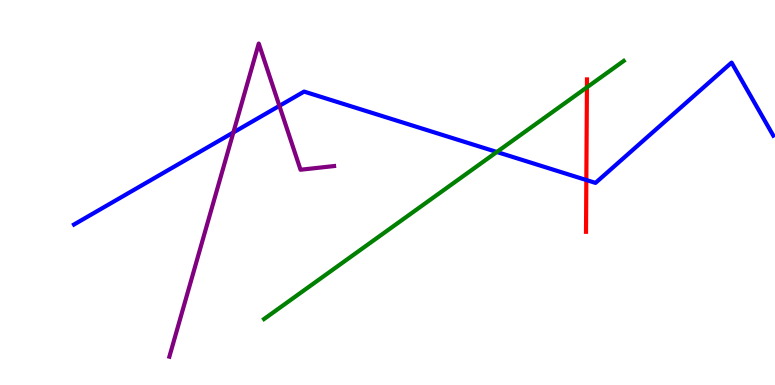[{'lines': ['blue', 'red'], 'intersections': [{'x': 7.57, 'y': 5.32}]}, {'lines': ['green', 'red'], 'intersections': [{'x': 7.57, 'y': 7.73}]}, {'lines': ['purple', 'red'], 'intersections': []}, {'lines': ['blue', 'green'], 'intersections': [{'x': 6.41, 'y': 6.05}]}, {'lines': ['blue', 'purple'], 'intersections': [{'x': 3.01, 'y': 6.56}, {'x': 3.61, 'y': 7.25}]}, {'lines': ['green', 'purple'], 'intersections': []}]